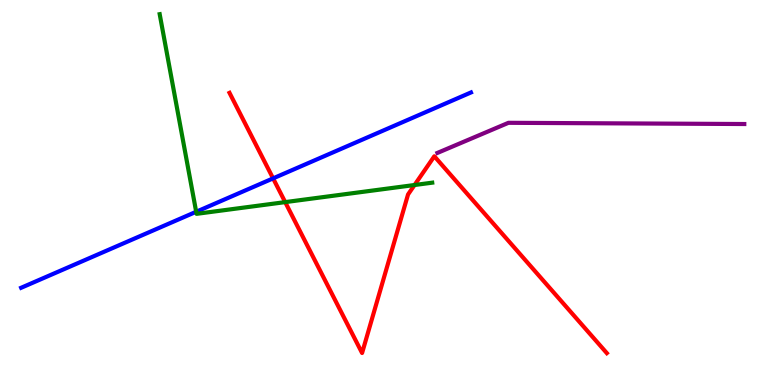[{'lines': ['blue', 'red'], 'intersections': [{'x': 3.52, 'y': 5.37}]}, {'lines': ['green', 'red'], 'intersections': [{'x': 3.68, 'y': 4.75}, {'x': 5.35, 'y': 5.19}]}, {'lines': ['purple', 'red'], 'intersections': []}, {'lines': ['blue', 'green'], 'intersections': [{'x': 2.53, 'y': 4.5}]}, {'lines': ['blue', 'purple'], 'intersections': []}, {'lines': ['green', 'purple'], 'intersections': []}]